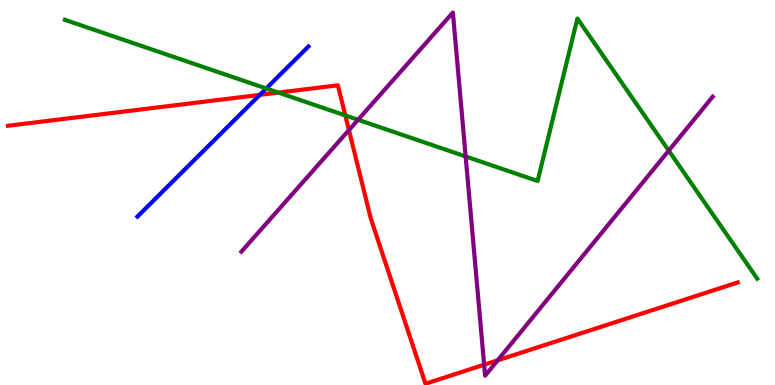[{'lines': ['blue', 'red'], 'intersections': [{'x': 3.35, 'y': 7.54}]}, {'lines': ['green', 'red'], 'intersections': [{'x': 3.59, 'y': 7.59}, {'x': 4.46, 'y': 7.0}]}, {'lines': ['purple', 'red'], 'intersections': [{'x': 4.5, 'y': 6.62}, {'x': 6.25, 'y': 0.527}, {'x': 6.42, 'y': 0.641}]}, {'lines': ['blue', 'green'], 'intersections': [{'x': 3.44, 'y': 7.7}]}, {'lines': ['blue', 'purple'], 'intersections': []}, {'lines': ['green', 'purple'], 'intersections': [{'x': 4.62, 'y': 6.89}, {'x': 6.01, 'y': 5.94}, {'x': 8.63, 'y': 6.09}]}]